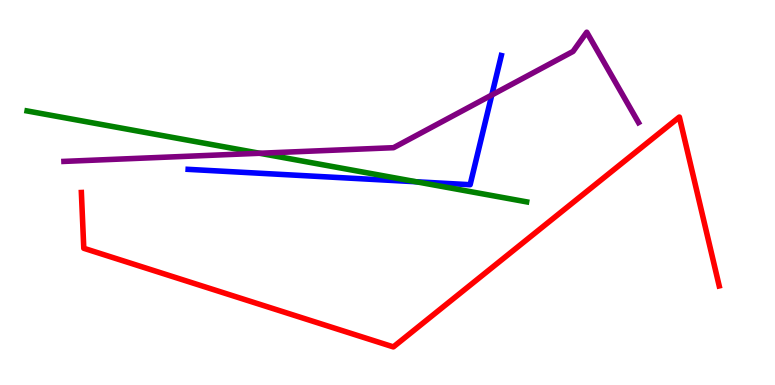[{'lines': ['blue', 'red'], 'intersections': []}, {'lines': ['green', 'red'], 'intersections': []}, {'lines': ['purple', 'red'], 'intersections': []}, {'lines': ['blue', 'green'], 'intersections': [{'x': 5.37, 'y': 5.28}]}, {'lines': ['blue', 'purple'], 'intersections': [{'x': 6.35, 'y': 7.53}]}, {'lines': ['green', 'purple'], 'intersections': [{'x': 3.35, 'y': 6.02}]}]